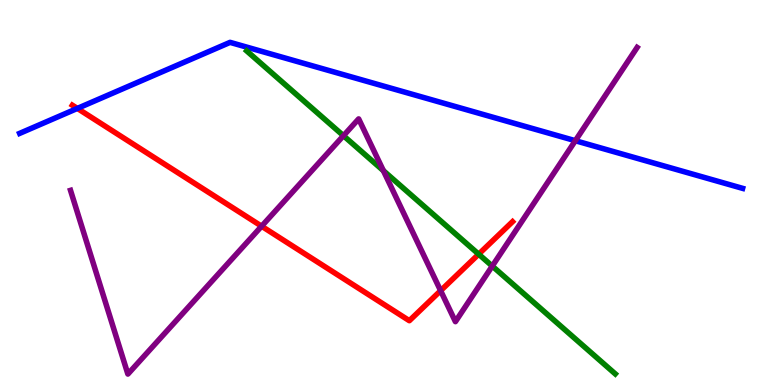[{'lines': ['blue', 'red'], 'intersections': [{'x': 0.998, 'y': 7.18}]}, {'lines': ['green', 'red'], 'intersections': [{'x': 6.18, 'y': 3.4}]}, {'lines': ['purple', 'red'], 'intersections': [{'x': 3.38, 'y': 4.12}, {'x': 5.69, 'y': 2.45}]}, {'lines': ['blue', 'green'], 'intersections': []}, {'lines': ['blue', 'purple'], 'intersections': [{'x': 7.42, 'y': 6.35}]}, {'lines': ['green', 'purple'], 'intersections': [{'x': 4.43, 'y': 6.48}, {'x': 4.95, 'y': 5.57}, {'x': 6.35, 'y': 3.09}]}]